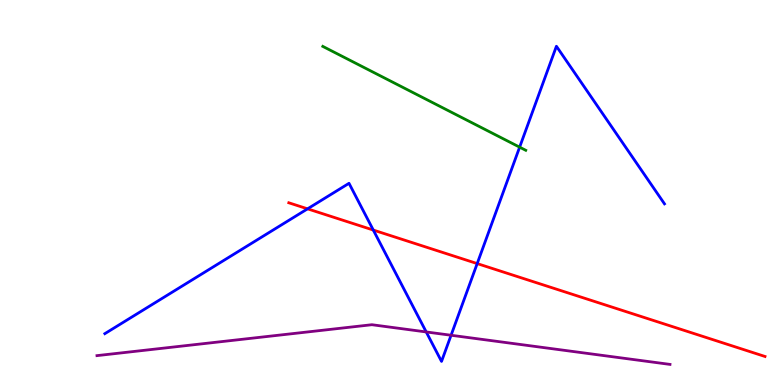[{'lines': ['blue', 'red'], 'intersections': [{'x': 3.97, 'y': 4.58}, {'x': 4.82, 'y': 4.02}, {'x': 6.16, 'y': 3.15}]}, {'lines': ['green', 'red'], 'intersections': []}, {'lines': ['purple', 'red'], 'intersections': []}, {'lines': ['blue', 'green'], 'intersections': [{'x': 6.7, 'y': 6.18}]}, {'lines': ['blue', 'purple'], 'intersections': [{'x': 5.5, 'y': 1.38}, {'x': 5.82, 'y': 1.29}]}, {'lines': ['green', 'purple'], 'intersections': []}]